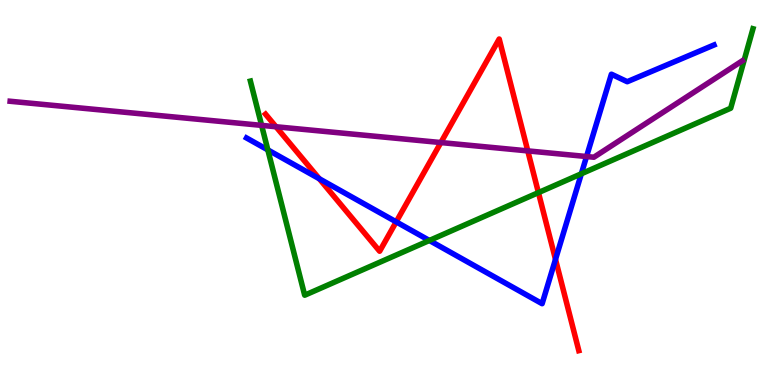[{'lines': ['blue', 'red'], 'intersections': [{'x': 4.12, 'y': 5.36}, {'x': 5.11, 'y': 4.24}, {'x': 7.17, 'y': 3.26}]}, {'lines': ['green', 'red'], 'intersections': [{'x': 6.95, 'y': 5.0}]}, {'lines': ['purple', 'red'], 'intersections': [{'x': 3.56, 'y': 6.71}, {'x': 5.69, 'y': 6.3}, {'x': 6.81, 'y': 6.08}]}, {'lines': ['blue', 'green'], 'intersections': [{'x': 3.46, 'y': 6.11}, {'x': 5.54, 'y': 3.75}, {'x': 7.5, 'y': 5.49}]}, {'lines': ['blue', 'purple'], 'intersections': [{'x': 7.57, 'y': 5.93}]}, {'lines': ['green', 'purple'], 'intersections': [{'x': 3.38, 'y': 6.74}]}]